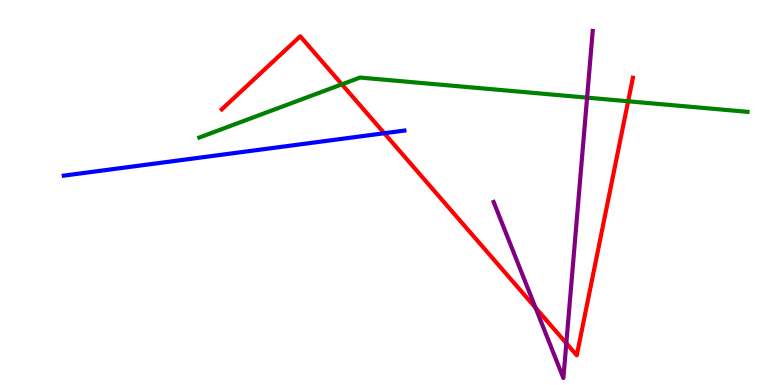[{'lines': ['blue', 'red'], 'intersections': [{'x': 4.96, 'y': 6.54}]}, {'lines': ['green', 'red'], 'intersections': [{'x': 4.41, 'y': 7.81}, {'x': 8.1, 'y': 7.37}]}, {'lines': ['purple', 'red'], 'intersections': [{'x': 6.91, 'y': 2.01}, {'x': 7.31, 'y': 1.08}]}, {'lines': ['blue', 'green'], 'intersections': []}, {'lines': ['blue', 'purple'], 'intersections': []}, {'lines': ['green', 'purple'], 'intersections': [{'x': 7.58, 'y': 7.46}]}]